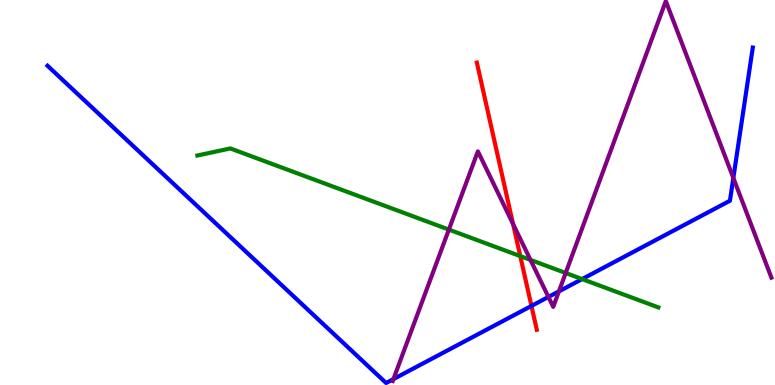[{'lines': ['blue', 'red'], 'intersections': [{'x': 6.86, 'y': 2.05}]}, {'lines': ['green', 'red'], 'intersections': [{'x': 6.71, 'y': 3.35}]}, {'lines': ['purple', 'red'], 'intersections': [{'x': 6.62, 'y': 4.18}]}, {'lines': ['blue', 'green'], 'intersections': [{'x': 7.51, 'y': 2.75}]}, {'lines': ['blue', 'purple'], 'intersections': [{'x': 5.08, 'y': 0.154}, {'x': 7.08, 'y': 2.29}, {'x': 7.21, 'y': 2.43}, {'x': 9.46, 'y': 5.38}]}, {'lines': ['green', 'purple'], 'intersections': [{'x': 5.79, 'y': 4.04}, {'x': 6.84, 'y': 3.25}, {'x': 7.3, 'y': 2.91}]}]